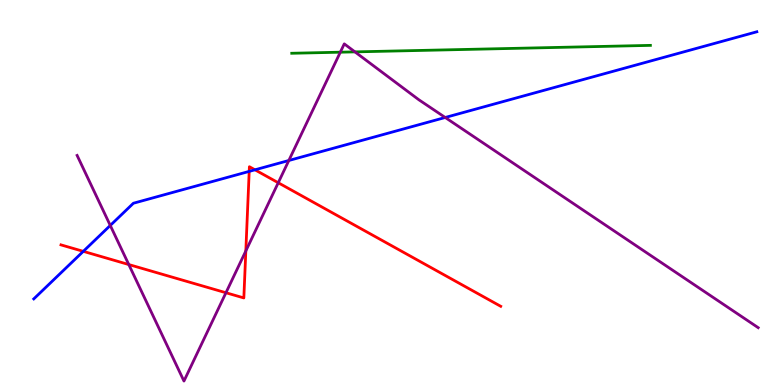[{'lines': ['blue', 'red'], 'intersections': [{'x': 1.07, 'y': 3.47}, {'x': 3.22, 'y': 5.55}, {'x': 3.29, 'y': 5.59}]}, {'lines': ['green', 'red'], 'intersections': []}, {'lines': ['purple', 'red'], 'intersections': [{'x': 1.66, 'y': 3.13}, {'x': 2.92, 'y': 2.4}, {'x': 3.17, 'y': 3.48}, {'x': 3.59, 'y': 5.25}]}, {'lines': ['blue', 'green'], 'intersections': []}, {'lines': ['blue', 'purple'], 'intersections': [{'x': 1.42, 'y': 4.14}, {'x': 3.73, 'y': 5.83}, {'x': 5.74, 'y': 6.95}]}, {'lines': ['green', 'purple'], 'intersections': [{'x': 4.39, 'y': 8.64}, {'x': 4.58, 'y': 8.65}]}]